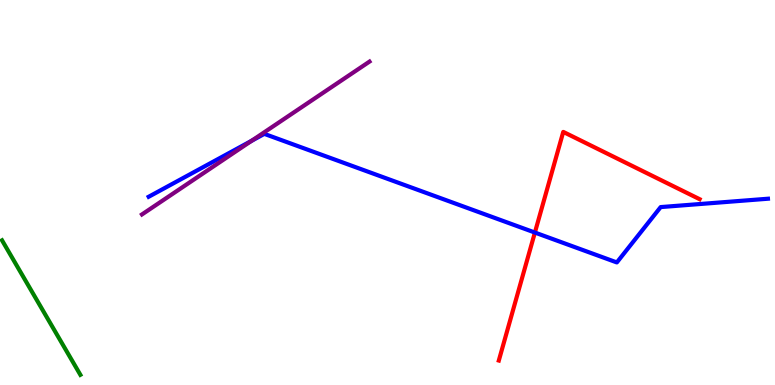[{'lines': ['blue', 'red'], 'intersections': [{'x': 6.9, 'y': 3.96}]}, {'lines': ['green', 'red'], 'intersections': []}, {'lines': ['purple', 'red'], 'intersections': []}, {'lines': ['blue', 'green'], 'intersections': []}, {'lines': ['blue', 'purple'], 'intersections': [{'x': 3.25, 'y': 6.34}]}, {'lines': ['green', 'purple'], 'intersections': []}]